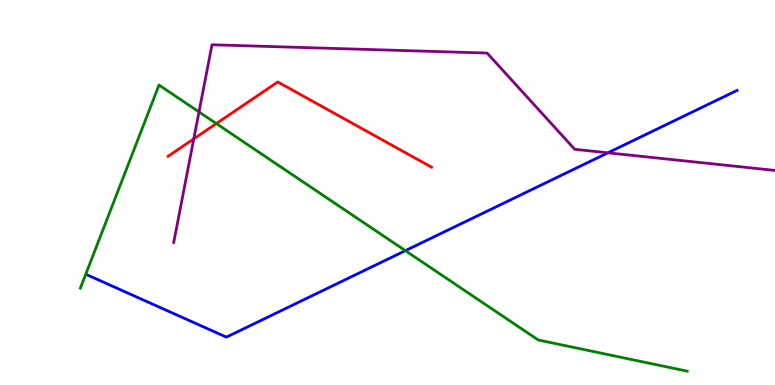[{'lines': ['blue', 'red'], 'intersections': []}, {'lines': ['green', 'red'], 'intersections': [{'x': 2.79, 'y': 6.79}]}, {'lines': ['purple', 'red'], 'intersections': [{'x': 2.5, 'y': 6.39}]}, {'lines': ['blue', 'green'], 'intersections': [{'x': 5.23, 'y': 3.49}]}, {'lines': ['blue', 'purple'], 'intersections': [{'x': 7.84, 'y': 6.03}]}, {'lines': ['green', 'purple'], 'intersections': [{'x': 2.57, 'y': 7.09}]}]